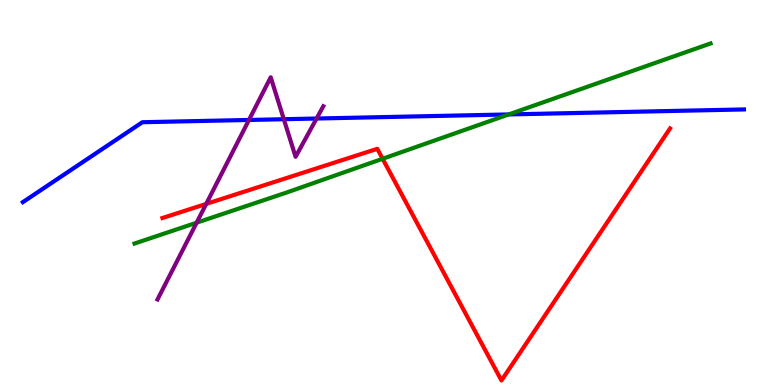[{'lines': ['blue', 'red'], 'intersections': []}, {'lines': ['green', 'red'], 'intersections': [{'x': 4.94, 'y': 5.88}]}, {'lines': ['purple', 'red'], 'intersections': [{'x': 2.66, 'y': 4.7}]}, {'lines': ['blue', 'green'], 'intersections': [{'x': 6.56, 'y': 7.03}]}, {'lines': ['blue', 'purple'], 'intersections': [{'x': 3.21, 'y': 6.88}, {'x': 3.66, 'y': 6.9}, {'x': 4.08, 'y': 6.92}]}, {'lines': ['green', 'purple'], 'intersections': [{'x': 2.54, 'y': 4.22}]}]